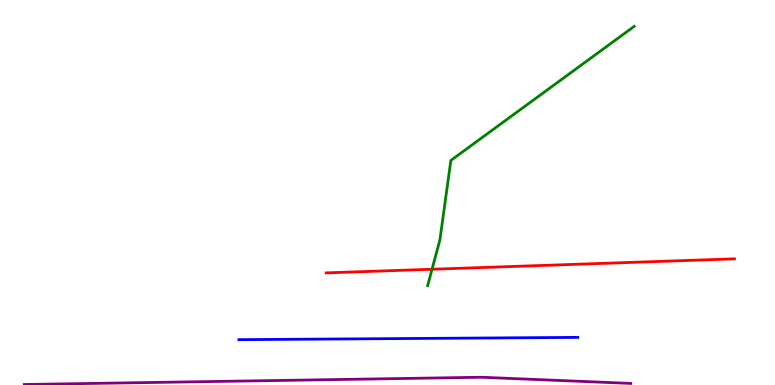[{'lines': ['blue', 'red'], 'intersections': []}, {'lines': ['green', 'red'], 'intersections': [{'x': 5.57, 'y': 3.01}]}, {'lines': ['purple', 'red'], 'intersections': []}, {'lines': ['blue', 'green'], 'intersections': []}, {'lines': ['blue', 'purple'], 'intersections': []}, {'lines': ['green', 'purple'], 'intersections': []}]